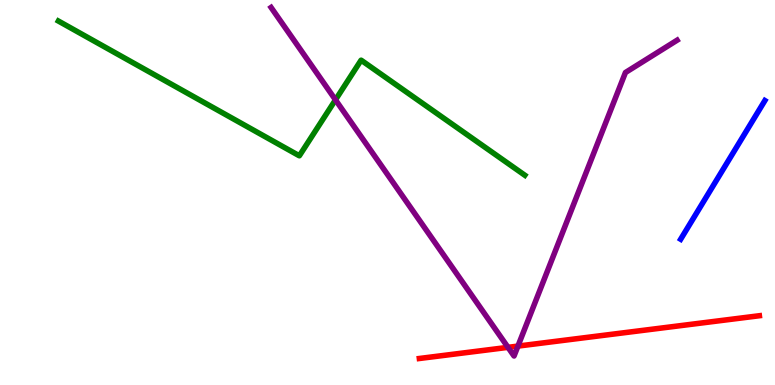[{'lines': ['blue', 'red'], 'intersections': []}, {'lines': ['green', 'red'], 'intersections': []}, {'lines': ['purple', 'red'], 'intersections': [{'x': 6.55, 'y': 0.978}, {'x': 6.68, 'y': 1.01}]}, {'lines': ['blue', 'green'], 'intersections': []}, {'lines': ['blue', 'purple'], 'intersections': []}, {'lines': ['green', 'purple'], 'intersections': [{'x': 4.33, 'y': 7.41}]}]